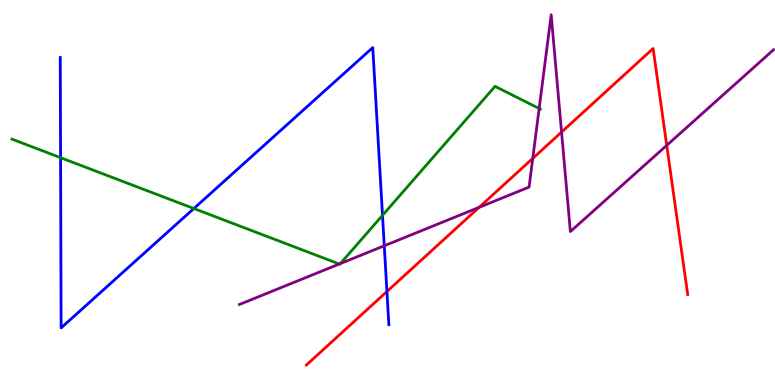[{'lines': ['blue', 'red'], 'intersections': [{'x': 4.99, 'y': 2.43}]}, {'lines': ['green', 'red'], 'intersections': []}, {'lines': ['purple', 'red'], 'intersections': [{'x': 6.18, 'y': 4.61}, {'x': 6.87, 'y': 5.89}, {'x': 7.25, 'y': 6.57}, {'x': 8.6, 'y': 6.22}]}, {'lines': ['blue', 'green'], 'intersections': [{'x': 0.782, 'y': 5.9}, {'x': 2.5, 'y': 4.58}, {'x': 4.94, 'y': 4.41}]}, {'lines': ['blue', 'purple'], 'intersections': [{'x': 4.96, 'y': 3.62}]}, {'lines': ['green', 'purple'], 'intersections': [{'x': 4.38, 'y': 3.14}, {'x': 4.39, 'y': 3.15}, {'x': 6.96, 'y': 7.18}]}]